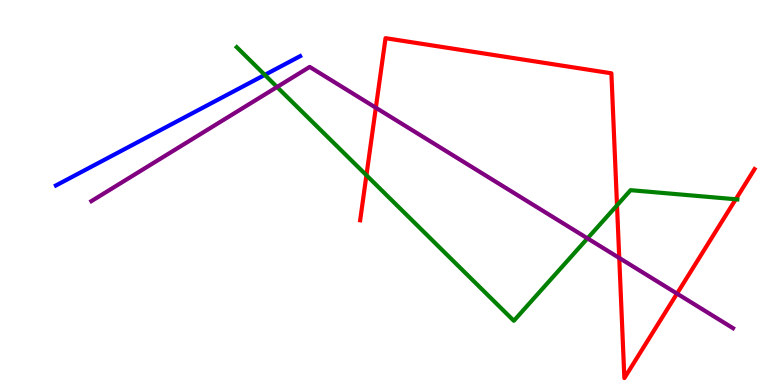[{'lines': ['blue', 'red'], 'intersections': []}, {'lines': ['green', 'red'], 'intersections': [{'x': 4.73, 'y': 5.45}, {'x': 7.96, 'y': 4.67}, {'x': 9.49, 'y': 4.82}]}, {'lines': ['purple', 'red'], 'intersections': [{'x': 4.85, 'y': 7.2}, {'x': 7.99, 'y': 3.3}, {'x': 8.74, 'y': 2.37}]}, {'lines': ['blue', 'green'], 'intersections': [{'x': 3.42, 'y': 8.05}]}, {'lines': ['blue', 'purple'], 'intersections': []}, {'lines': ['green', 'purple'], 'intersections': [{'x': 3.57, 'y': 7.74}, {'x': 7.58, 'y': 3.81}]}]